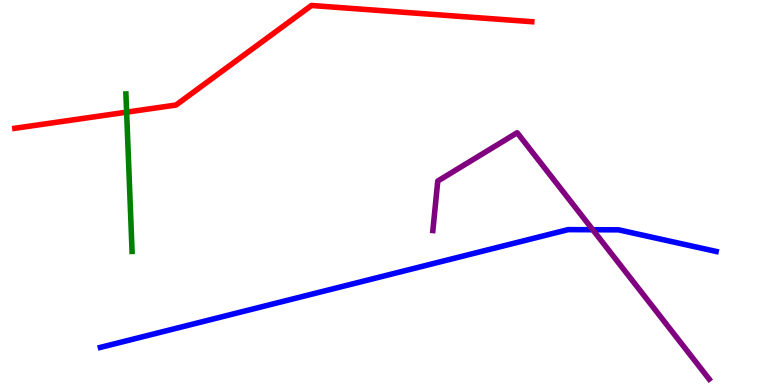[{'lines': ['blue', 'red'], 'intersections': []}, {'lines': ['green', 'red'], 'intersections': [{'x': 1.63, 'y': 7.09}]}, {'lines': ['purple', 'red'], 'intersections': []}, {'lines': ['blue', 'green'], 'intersections': []}, {'lines': ['blue', 'purple'], 'intersections': [{'x': 7.65, 'y': 4.03}]}, {'lines': ['green', 'purple'], 'intersections': []}]